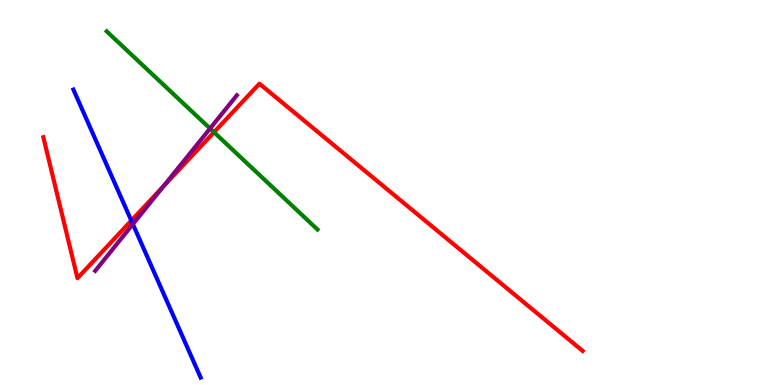[{'lines': ['blue', 'red'], 'intersections': [{'x': 1.69, 'y': 4.27}]}, {'lines': ['green', 'red'], 'intersections': [{'x': 2.76, 'y': 6.57}]}, {'lines': ['purple', 'red'], 'intersections': [{'x': 2.11, 'y': 5.16}]}, {'lines': ['blue', 'green'], 'intersections': []}, {'lines': ['blue', 'purple'], 'intersections': [{'x': 1.71, 'y': 4.18}]}, {'lines': ['green', 'purple'], 'intersections': [{'x': 2.71, 'y': 6.66}]}]